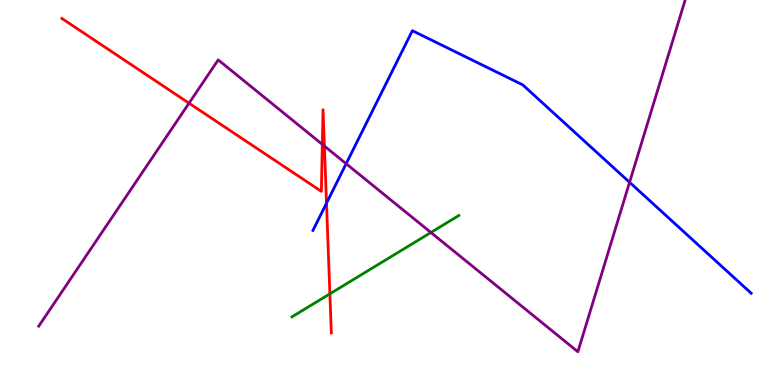[{'lines': ['blue', 'red'], 'intersections': [{'x': 4.21, 'y': 4.72}]}, {'lines': ['green', 'red'], 'intersections': [{'x': 4.26, 'y': 2.37}]}, {'lines': ['purple', 'red'], 'intersections': [{'x': 2.44, 'y': 7.32}, {'x': 4.16, 'y': 6.25}, {'x': 4.19, 'y': 6.21}]}, {'lines': ['blue', 'green'], 'intersections': []}, {'lines': ['blue', 'purple'], 'intersections': [{'x': 4.47, 'y': 5.75}, {'x': 8.12, 'y': 5.27}]}, {'lines': ['green', 'purple'], 'intersections': [{'x': 5.56, 'y': 3.96}]}]